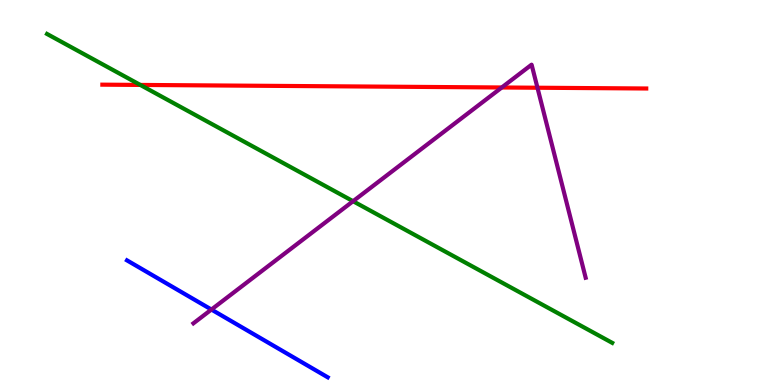[{'lines': ['blue', 'red'], 'intersections': []}, {'lines': ['green', 'red'], 'intersections': [{'x': 1.81, 'y': 7.79}]}, {'lines': ['purple', 'red'], 'intersections': [{'x': 6.47, 'y': 7.73}, {'x': 6.93, 'y': 7.72}]}, {'lines': ['blue', 'green'], 'intersections': []}, {'lines': ['blue', 'purple'], 'intersections': [{'x': 2.73, 'y': 1.96}]}, {'lines': ['green', 'purple'], 'intersections': [{'x': 4.56, 'y': 4.77}]}]